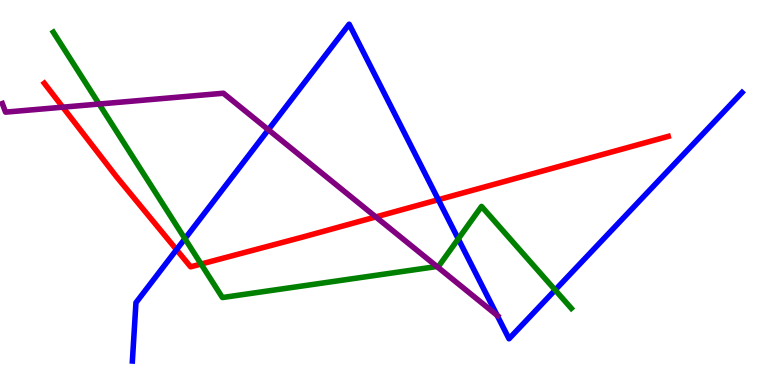[{'lines': ['blue', 'red'], 'intersections': [{'x': 2.28, 'y': 3.51}, {'x': 5.66, 'y': 4.81}]}, {'lines': ['green', 'red'], 'intersections': [{'x': 2.59, 'y': 3.14}]}, {'lines': ['purple', 'red'], 'intersections': [{'x': 0.81, 'y': 7.22}, {'x': 4.85, 'y': 4.37}]}, {'lines': ['blue', 'green'], 'intersections': [{'x': 2.39, 'y': 3.8}, {'x': 5.91, 'y': 3.79}, {'x': 7.16, 'y': 2.47}]}, {'lines': ['blue', 'purple'], 'intersections': [{'x': 3.46, 'y': 6.63}, {'x': 6.41, 'y': 1.81}]}, {'lines': ['green', 'purple'], 'intersections': [{'x': 1.28, 'y': 7.3}, {'x': 5.64, 'y': 3.08}]}]